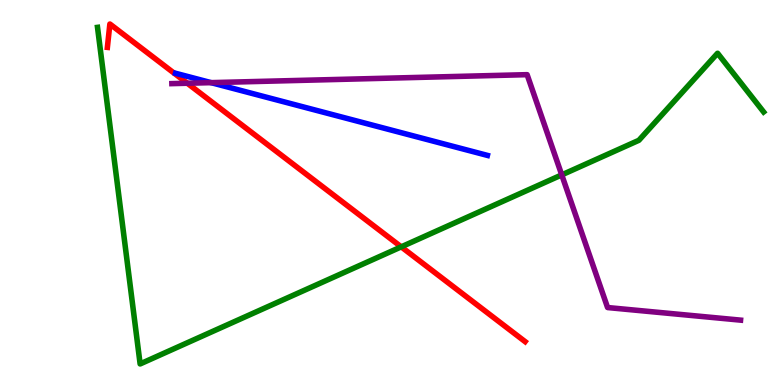[{'lines': ['blue', 'red'], 'intersections': []}, {'lines': ['green', 'red'], 'intersections': [{'x': 5.18, 'y': 3.59}]}, {'lines': ['purple', 'red'], 'intersections': [{'x': 2.42, 'y': 7.84}]}, {'lines': ['blue', 'green'], 'intersections': []}, {'lines': ['blue', 'purple'], 'intersections': [{'x': 2.72, 'y': 7.85}]}, {'lines': ['green', 'purple'], 'intersections': [{'x': 7.25, 'y': 5.46}]}]